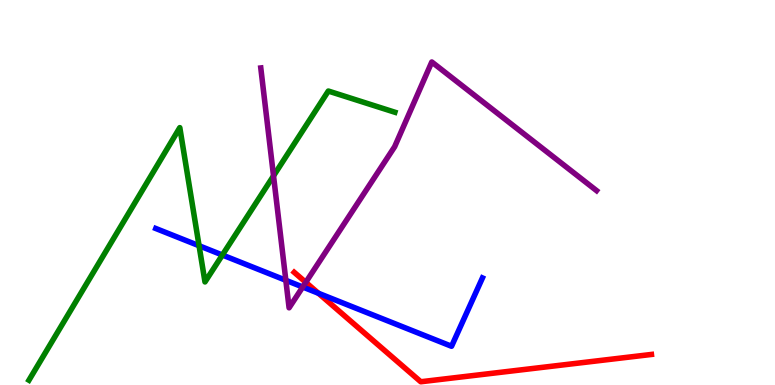[{'lines': ['blue', 'red'], 'intersections': [{'x': 4.11, 'y': 2.38}]}, {'lines': ['green', 'red'], 'intersections': []}, {'lines': ['purple', 'red'], 'intersections': [{'x': 3.95, 'y': 2.67}]}, {'lines': ['blue', 'green'], 'intersections': [{'x': 2.57, 'y': 3.62}, {'x': 2.87, 'y': 3.38}]}, {'lines': ['blue', 'purple'], 'intersections': [{'x': 3.69, 'y': 2.72}, {'x': 3.91, 'y': 2.55}]}, {'lines': ['green', 'purple'], 'intersections': [{'x': 3.53, 'y': 5.43}]}]